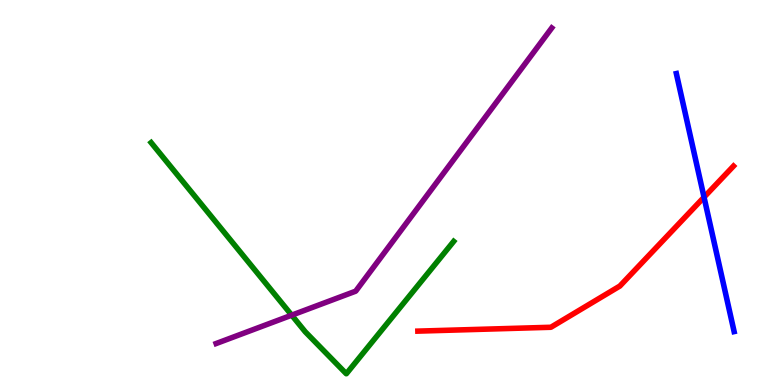[{'lines': ['blue', 'red'], 'intersections': [{'x': 9.08, 'y': 4.88}]}, {'lines': ['green', 'red'], 'intersections': []}, {'lines': ['purple', 'red'], 'intersections': []}, {'lines': ['blue', 'green'], 'intersections': []}, {'lines': ['blue', 'purple'], 'intersections': []}, {'lines': ['green', 'purple'], 'intersections': [{'x': 3.76, 'y': 1.81}]}]